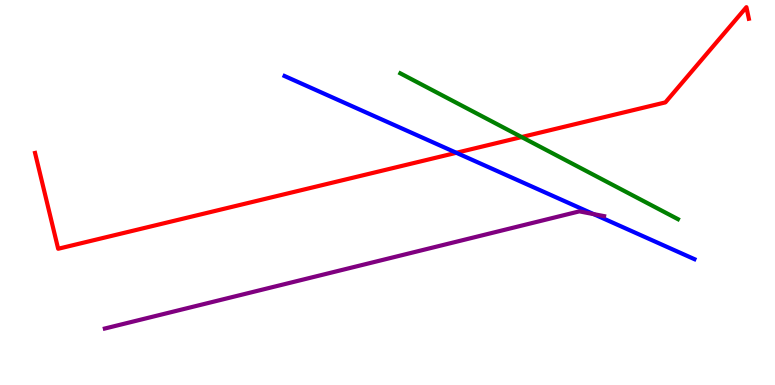[{'lines': ['blue', 'red'], 'intersections': [{'x': 5.89, 'y': 6.03}]}, {'lines': ['green', 'red'], 'intersections': [{'x': 6.73, 'y': 6.44}]}, {'lines': ['purple', 'red'], 'intersections': []}, {'lines': ['blue', 'green'], 'intersections': []}, {'lines': ['blue', 'purple'], 'intersections': [{'x': 7.66, 'y': 4.44}]}, {'lines': ['green', 'purple'], 'intersections': []}]